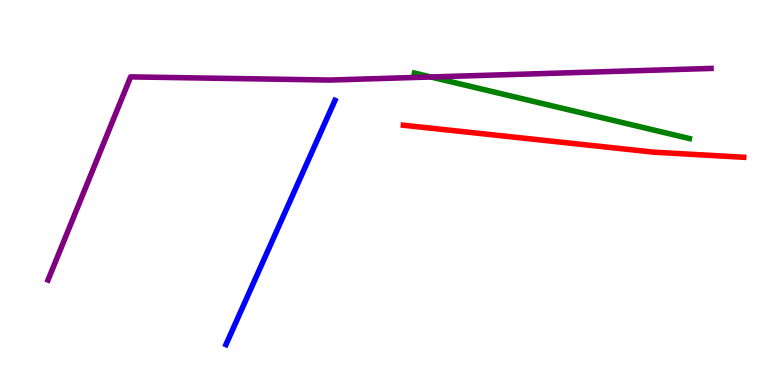[{'lines': ['blue', 'red'], 'intersections': []}, {'lines': ['green', 'red'], 'intersections': []}, {'lines': ['purple', 'red'], 'intersections': []}, {'lines': ['blue', 'green'], 'intersections': []}, {'lines': ['blue', 'purple'], 'intersections': []}, {'lines': ['green', 'purple'], 'intersections': [{'x': 5.56, 'y': 8.0}]}]